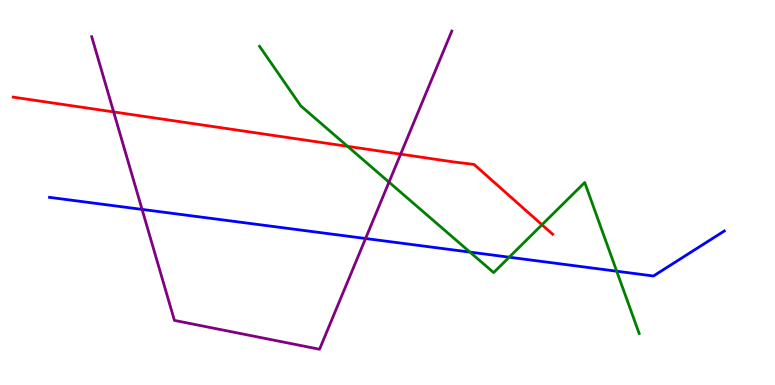[{'lines': ['blue', 'red'], 'intersections': []}, {'lines': ['green', 'red'], 'intersections': [{'x': 4.48, 'y': 6.2}, {'x': 6.99, 'y': 4.16}]}, {'lines': ['purple', 'red'], 'intersections': [{'x': 1.47, 'y': 7.09}, {'x': 5.17, 'y': 6.0}]}, {'lines': ['blue', 'green'], 'intersections': [{'x': 6.06, 'y': 3.45}, {'x': 6.57, 'y': 3.32}, {'x': 7.96, 'y': 2.96}]}, {'lines': ['blue', 'purple'], 'intersections': [{'x': 1.83, 'y': 4.56}, {'x': 4.72, 'y': 3.81}]}, {'lines': ['green', 'purple'], 'intersections': [{'x': 5.02, 'y': 5.27}]}]